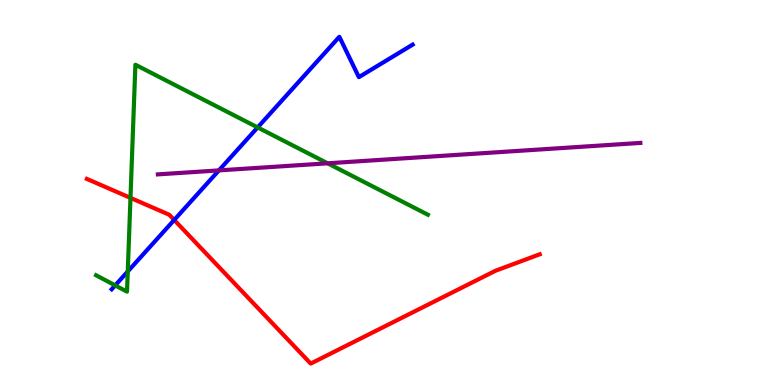[{'lines': ['blue', 'red'], 'intersections': [{'x': 2.25, 'y': 4.29}]}, {'lines': ['green', 'red'], 'intersections': [{'x': 1.68, 'y': 4.86}]}, {'lines': ['purple', 'red'], 'intersections': []}, {'lines': ['blue', 'green'], 'intersections': [{'x': 1.49, 'y': 2.59}, {'x': 1.65, 'y': 2.95}, {'x': 3.32, 'y': 6.69}]}, {'lines': ['blue', 'purple'], 'intersections': [{'x': 2.82, 'y': 5.57}]}, {'lines': ['green', 'purple'], 'intersections': [{'x': 4.23, 'y': 5.76}]}]